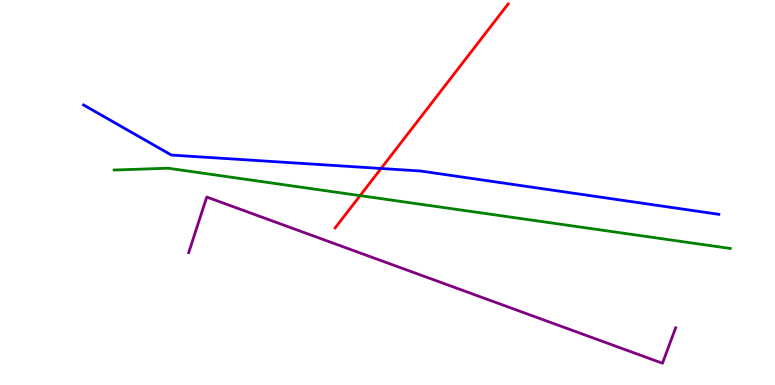[{'lines': ['blue', 'red'], 'intersections': [{'x': 4.92, 'y': 5.62}]}, {'lines': ['green', 'red'], 'intersections': [{'x': 4.65, 'y': 4.92}]}, {'lines': ['purple', 'red'], 'intersections': []}, {'lines': ['blue', 'green'], 'intersections': []}, {'lines': ['blue', 'purple'], 'intersections': []}, {'lines': ['green', 'purple'], 'intersections': []}]